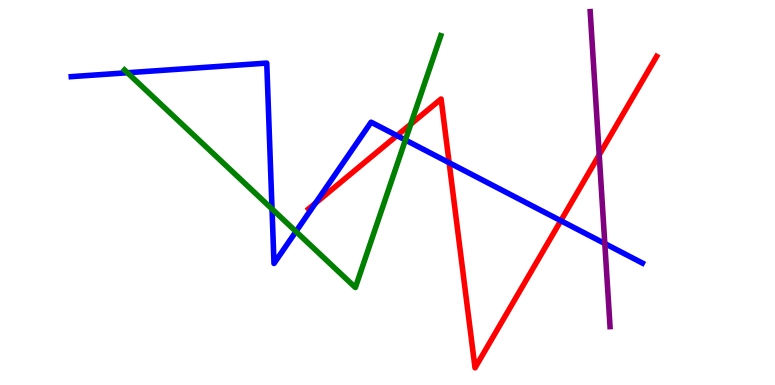[{'lines': ['blue', 'red'], 'intersections': [{'x': 4.07, 'y': 4.72}, {'x': 5.12, 'y': 6.48}, {'x': 5.8, 'y': 5.77}, {'x': 7.24, 'y': 4.27}]}, {'lines': ['green', 'red'], 'intersections': [{'x': 5.3, 'y': 6.78}]}, {'lines': ['purple', 'red'], 'intersections': [{'x': 7.73, 'y': 5.98}]}, {'lines': ['blue', 'green'], 'intersections': [{'x': 1.64, 'y': 8.11}, {'x': 3.51, 'y': 4.57}, {'x': 3.82, 'y': 3.99}, {'x': 5.23, 'y': 6.36}]}, {'lines': ['blue', 'purple'], 'intersections': [{'x': 7.8, 'y': 3.67}]}, {'lines': ['green', 'purple'], 'intersections': []}]